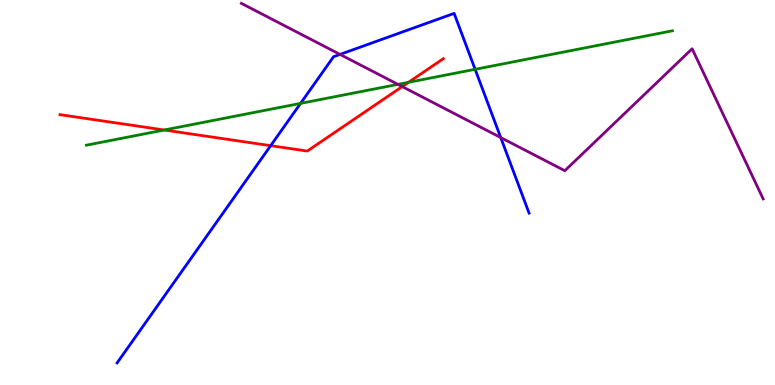[{'lines': ['blue', 'red'], 'intersections': [{'x': 3.49, 'y': 6.22}]}, {'lines': ['green', 'red'], 'intersections': [{'x': 2.12, 'y': 6.62}, {'x': 5.27, 'y': 7.86}]}, {'lines': ['purple', 'red'], 'intersections': [{'x': 5.19, 'y': 7.75}]}, {'lines': ['blue', 'green'], 'intersections': [{'x': 3.88, 'y': 7.31}, {'x': 6.13, 'y': 8.2}]}, {'lines': ['blue', 'purple'], 'intersections': [{'x': 4.39, 'y': 8.59}, {'x': 6.46, 'y': 6.43}]}, {'lines': ['green', 'purple'], 'intersections': [{'x': 5.13, 'y': 7.81}]}]